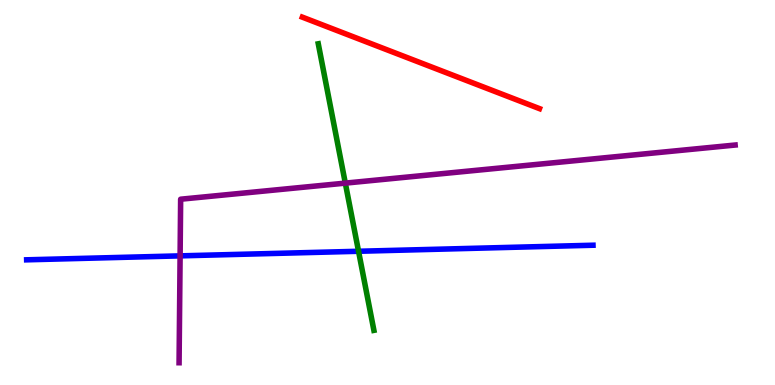[{'lines': ['blue', 'red'], 'intersections': []}, {'lines': ['green', 'red'], 'intersections': []}, {'lines': ['purple', 'red'], 'intersections': []}, {'lines': ['blue', 'green'], 'intersections': [{'x': 4.63, 'y': 3.47}]}, {'lines': ['blue', 'purple'], 'intersections': [{'x': 2.32, 'y': 3.35}]}, {'lines': ['green', 'purple'], 'intersections': [{'x': 4.46, 'y': 5.24}]}]